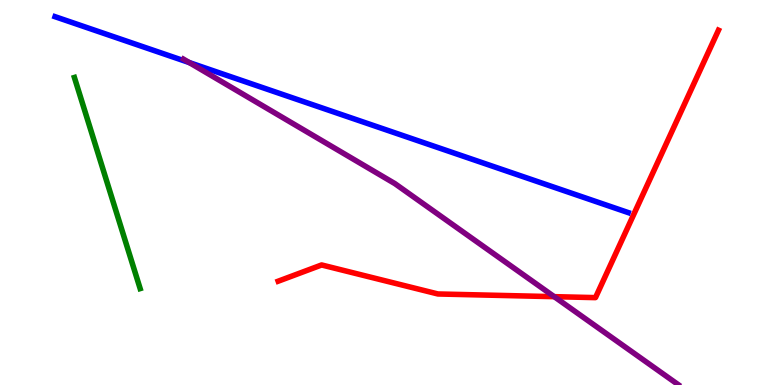[{'lines': ['blue', 'red'], 'intersections': []}, {'lines': ['green', 'red'], 'intersections': []}, {'lines': ['purple', 'red'], 'intersections': [{'x': 7.15, 'y': 2.29}]}, {'lines': ['blue', 'green'], 'intersections': []}, {'lines': ['blue', 'purple'], 'intersections': [{'x': 2.44, 'y': 8.38}]}, {'lines': ['green', 'purple'], 'intersections': []}]